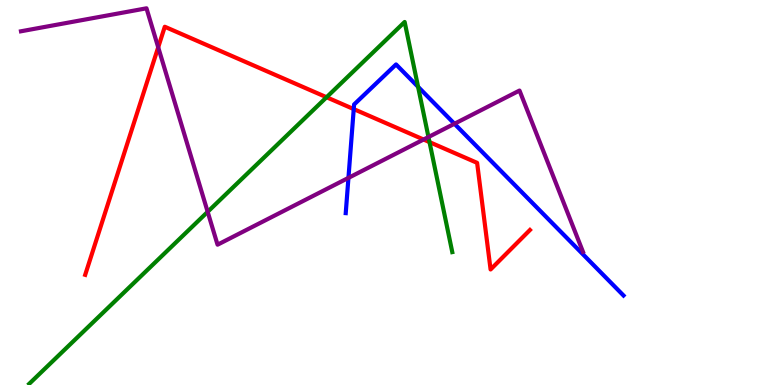[{'lines': ['blue', 'red'], 'intersections': [{'x': 4.56, 'y': 7.17}]}, {'lines': ['green', 'red'], 'intersections': [{'x': 4.21, 'y': 7.47}, {'x': 5.54, 'y': 6.31}]}, {'lines': ['purple', 'red'], 'intersections': [{'x': 2.04, 'y': 8.77}, {'x': 5.47, 'y': 6.38}]}, {'lines': ['blue', 'green'], 'intersections': [{'x': 5.39, 'y': 7.75}]}, {'lines': ['blue', 'purple'], 'intersections': [{'x': 4.5, 'y': 5.38}, {'x': 5.86, 'y': 6.79}]}, {'lines': ['green', 'purple'], 'intersections': [{'x': 2.68, 'y': 4.5}, {'x': 5.53, 'y': 6.44}]}]